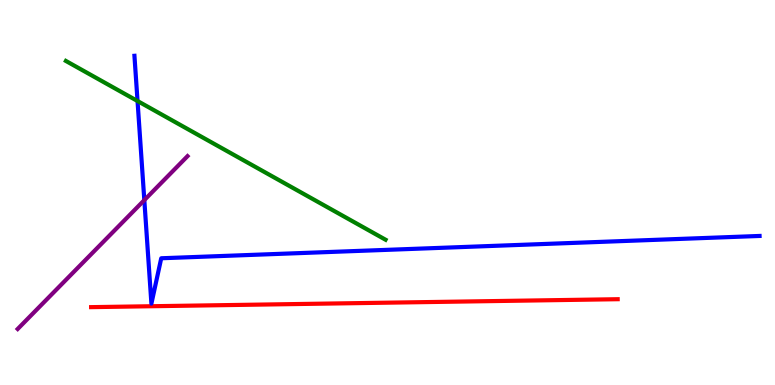[{'lines': ['blue', 'red'], 'intersections': []}, {'lines': ['green', 'red'], 'intersections': []}, {'lines': ['purple', 'red'], 'intersections': []}, {'lines': ['blue', 'green'], 'intersections': [{'x': 1.77, 'y': 7.38}]}, {'lines': ['blue', 'purple'], 'intersections': [{'x': 1.86, 'y': 4.8}]}, {'lines': ['green', 'purple'], 'intersections': []}]